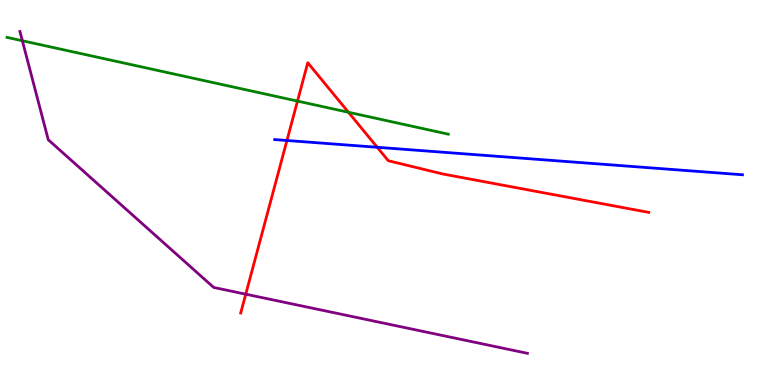[{'lines': ['blue', 'red'], 'intersections': [{'x': 3.7, 'y': 6.35}, {'x': 4.87, 'y': 6.17}]}, {'lines': ['green', 'red'], 'intersections': [{'x': 3.84, 'y': 7.37}, {'x': 4.5, 'y': 7.08}]}, {'lines': ['purple', 'red'], 'intersections': [{'x': 3.17, 'y': 2.36}]}, {'lines': ['blue', 'green'], 'intersections': []}, {'lines': ['blue', 'purple'], 'intersections': []}, {'lines': ['green', 'purple'], 'intersections': [{'x': 0.288, 'y': 8.94}]}]